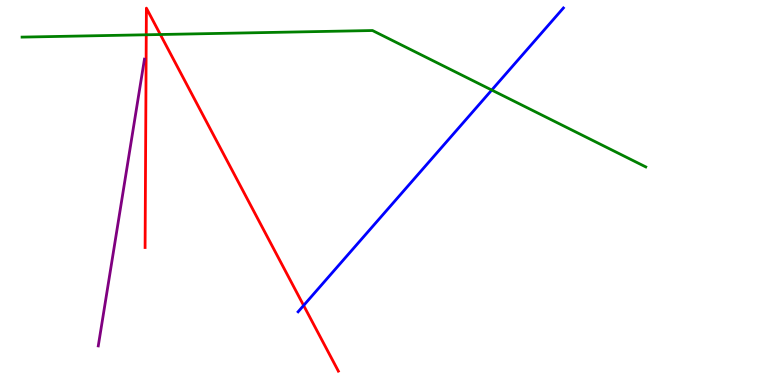[{'lines': ['blue', 'red'], 'intersections': [{'x': 3.92, 'y': 2.07}]}, {'lines': ['green', 'red'], 'intersections': [{'x': 1.89, 'y': 9.1}, {'x': 2.07, 'y': 9.1}]}, {'lines': ['purple', 'red'], 'intersections': []}, {'lines': ['blue', 'green'], 'intersections': [{'x': 6.35, 'y': 7.66}]}, {'lines': ['blue', 'purple'], 'intersections': []}, {'lines': ['green', 'purple'], 'intersections': []}]